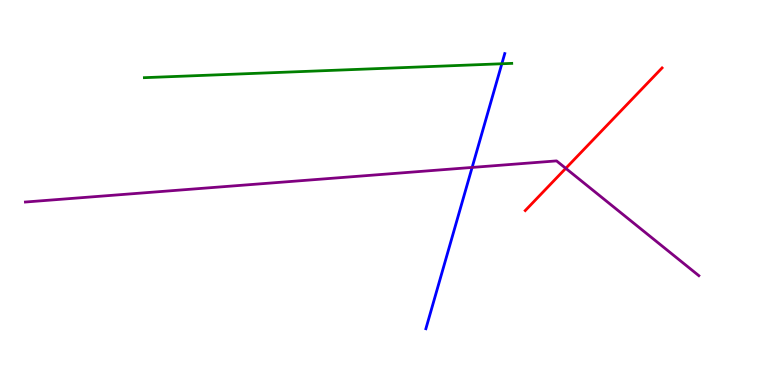[{'lines': ['blue', 'red'], 'intersections': []}, {'lines': ['green', 'red'], 'intersections': []}, {'lines': ['purple', 'red'], 'intersections': [{'x': 7.3, 'y': 5.63}]}, {'lines': ['blue', 'green'], 'intersections': [{'x': 6.48, 'y': 8.34}]}, {'lines': ['blue', 'purple'], 'intersections': [{'x': 6.09, 'y': 5.65}]}, {'lines': ['green', 'purple'], 'intersections': []}]